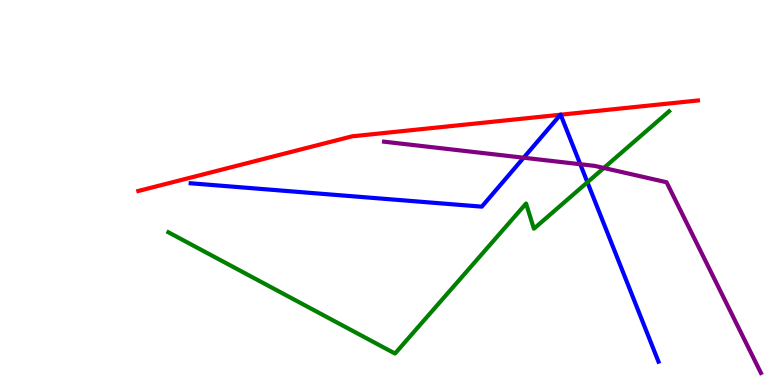[{'lines': ['blue', 'red'], 'intersections': [{'x': 7.23, 'y': 7.02}, {'x': 7.23, 'y': 7.02}]}, {'lines': ['green', 'red'], 'intersections': []}, {'lines': ['purple', 'red'], 'intersections': []}, {'lines': ['blue', 'green'], 'intersections': [{'x': 7.58, 'y': 5.27}]}, {'lines': ['blue', 'purple'], 'intersections': [{'x': 6.76, 'y': 5.9}, {'x': 7.49, 'y': 5.73}]}, {'lines': ['green', 'purple'], 'intersections': [{'x': 7.79, 'y': 5.64}]}]